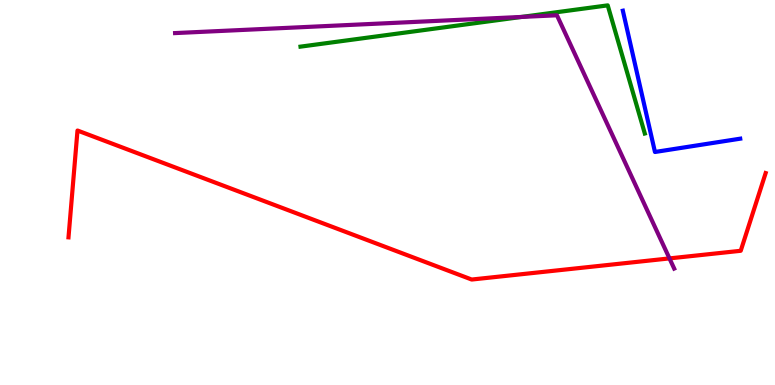[{'lines': ['blue', 'red'], 'intersections': []}, {'lines': ['green', 'red'], 'intersections': []}, {'lines': ['purple', 'red'], 'intersections': [{'x': 8.64, 'y': 3.29}]}, {'lines': ['blue', 'green'], 'intersections': []}, {'lines': ['blue', 'purple'], 'intersections': []}, {'lines': ['green', 'purple'], 'intersections': [{'x': 6.73, 'y': 9.56}]}]